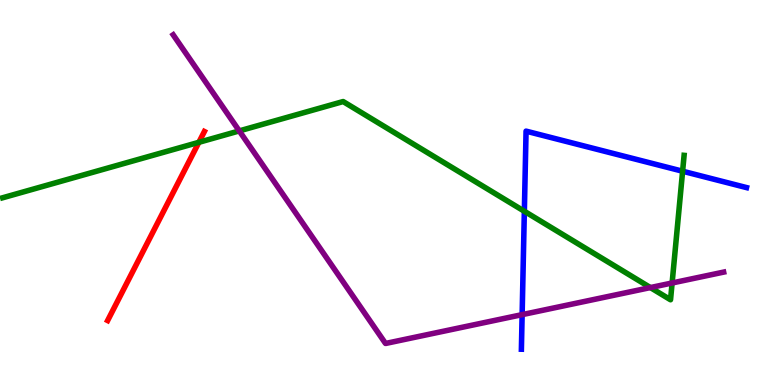[{'lines': ['blue', 'red'], 'intersections': []}, {'lines': ['green', 'red'], 'intersections': [{'x': 2.57, 'y': 6.3}]}, {'lines': ['purple', 'red'], 'intersections': []}, {'lines': ['blue', 'green'], 'intersections': [{'x': 6.77, 'y': 4.51}, {'x': 8.81, 'y': 5.55}]}, {'lines': ['blue', 'purple'], 'intersections': [{'x': 6.74, 'y': 1.83}]}, {'lines': ['green', 'purple'], 'intersections': [{'x': 3.09, 'y': 6.6}, {'x': 8.39, 'y': 2.53}, {'x': 8.67, 'y': 2.65}]}]